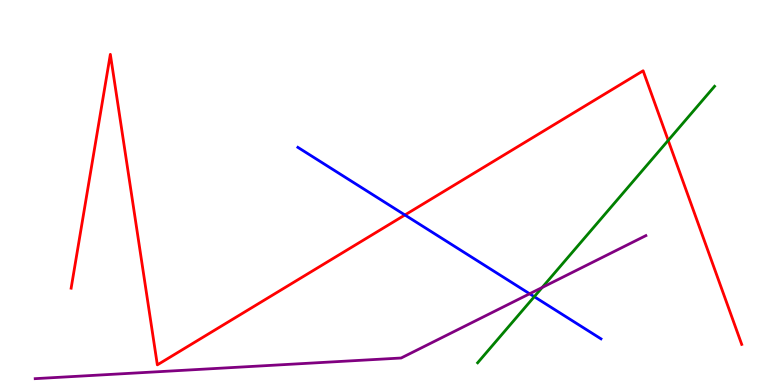[{'lines': ['blue', 'red'], 'intersections': [{'x': 5.22, 'y': 4.42}]}, {'lines': ['green', 'red'], 'intersections': [{'x': 8.62, 'y': 6.35}]}, {'lines': ['purple', 'red'], 'intersections': []}, {'lines': ['blue', 'green'], 'intersections': [{'x': 6.89, 'y': 2.29}]}, {'lines': ['blue', 'purple'], 'intersections': [{'x': 6.83, 'y': 2.37}]}, {'lines': ['green', 'purple'], 'intersections': [{'x': 7.0, 'y': 2.53}]}]